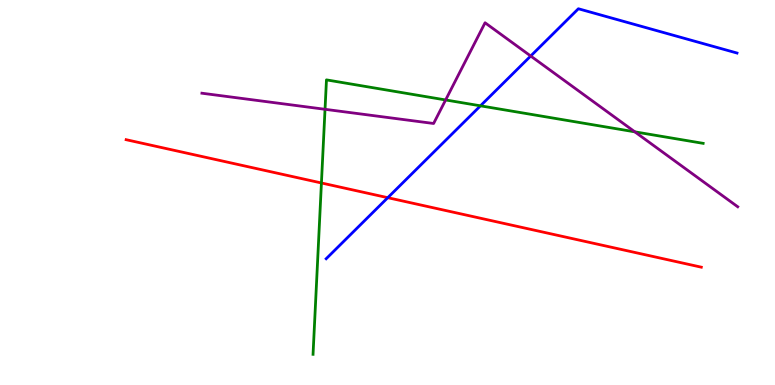[{'lines': ['blue', 'red'], 'intersections': [{'x': 5.0, 'y': 4.87}]}, {'lines': ['green', 'red'], 'intersections': [{'x': 4.15, 'y': 5.25}]}, {'lines': ['purple', 'red'], 'intersections': []}, {'lines': ['blue', 'green'], 'intersections': [{'x': 6.2, 'y': 7.25}]}, {'lines': ['blue', 'purple'], 'intersections': [{'x': 6.85, 'y': 8.55}]}, {'lines': ['green', 'purple'], 'intersections': [{'x': 4.19, 'y': 7.16}, {'x': 5.75, 'y': 7.4}, {'x': 8.19, 'y': 6.58}]}]